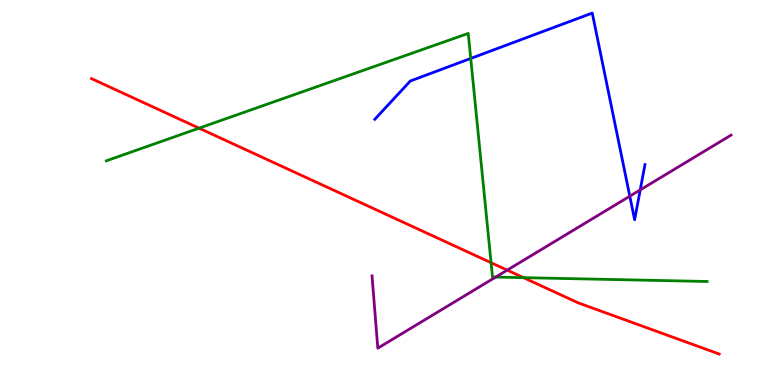[{'lines': ['blue', 'red'], 'intersections': []}, {'lines': ['green', 'red'], 'intersections': [{'x': 2.57, 'y': 6.67}, {'x': 6.34, 'y': 3.18}, {'x': 6.76, 'y': 2.79}]}, {'lines': ['purple', 'red'], 'intersections': [{'x': 6.54, 'y': 2.98}]}, {'lines': ['blue', 'green'], 'intersections': [{'x': 6.07, 'y': 8.48}]}, {'lines': ['blue', 'purple'], 'intersections': [{'x': 8.13, 'y': 4.9}, {'x': 8.26, 'y': 5.07}]}, {'lines': ['green', 'purple'], 'intersections': [{'x': 6.4, 'y': 2.8}]}]